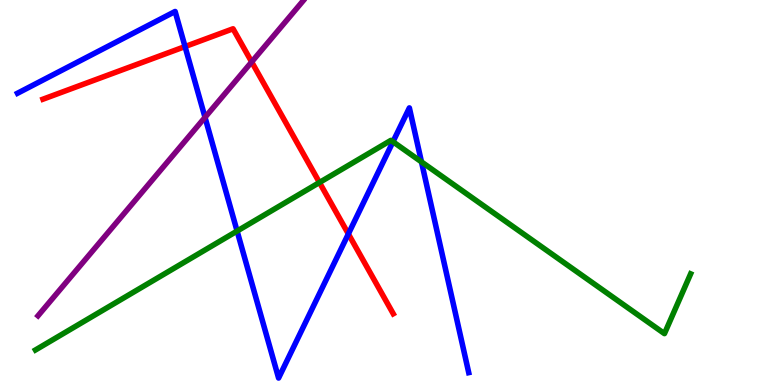[{'lines': ['blue', 'red'], 'intersections': [{'x': 2.39, 'y': 8.79}, {'x': 4.49, 'y': 3.92}]}, {'lines': ['green', 'red'], 'intersections': [{'x': 4.12, 'y': 5.26}]}, {'lines': ['purple', 'red'], 'intersections': [{'x': 3.25, 'y': 8.39}]}, {'lines': ['blue', 'green'], 'intersections': [{'x': 3.06, 'y': 4.0}, {'x': 5.07, 'y': 6.32}, {'x': 5.44, 'y': 5.8}]}, {'lines': ['blue', 'purple'], 'intersections': [{'x': 2.65, 'y': 6.95}]}, {'lines': ['green', 'purple'], 'intersections': []}]